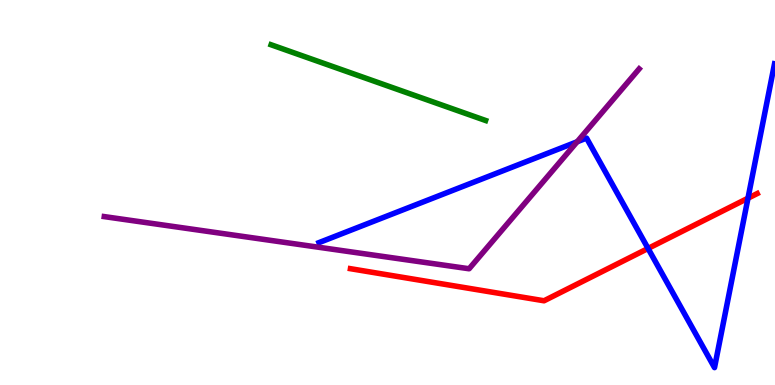[{'lines': ['blue', 'red'], 'intersections': [{'x': 8.36, 'y': 3.55}, {'x': 9.65, 'y': 4.85}]}, {'lines': ['green', 'red'], 'intersections': []}, {'lines': ['purple', 'red'], 'intersections': []}, {'lines': ['blue', 'green'], 'intersections': []}, {'lines': ['blue', 'purple'], 'intersections': [{'x': 7.45, 'y': 6.32}]}, {'lines': ['green', 'purple'], 'intersections': []}]